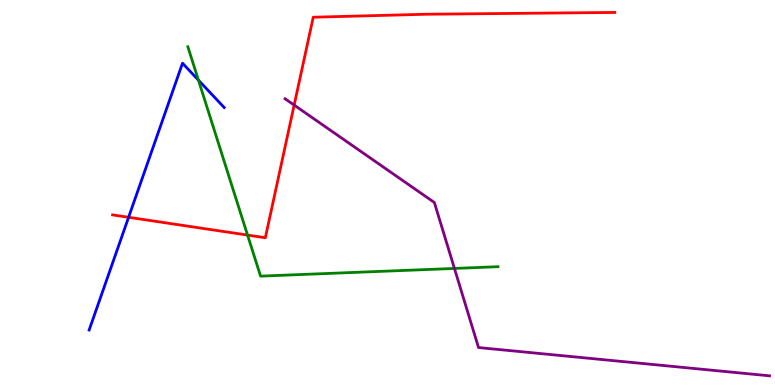[{'lines': ['blue', 'red'], 'intersections': [{'x': 1.66, 'y': 4.36}]}, {'lines': ['green', 'red'], 'intersections': [{'x': 3.19, 'y': 3.89}]}, {'lines': ['purple', 'red'], 'intersections': [{'x': 3.8, 'y': 7.27}]}, {'lines': ['blue', 'green'], 'intersections': [{'x': 2.56, 'y': 7.92}]}, {'lines': ['blue', 'purple'], 'intersections': []}, {'lines': ['green', 'purple'], 'intersections': [{'x': 5.86, 'y': 3.03}]}]